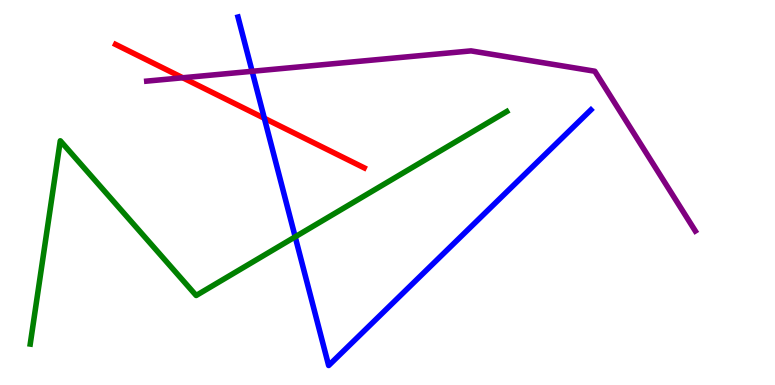[{'lines': ['blue', 'red'], 'intersections': [{'x': 3.41, 'y': 6.93}]}, {'lines': ['green', 'red'], 'intersections': []}, {'lines': ['purple', 'red'], 'intersections': [{'x': 2.36, 'y': 7.98}]}, {'lines': ['blue', 'green'], 'intersections': [{'x': 3.81, 'y': 3.85}]}, {'lines': ['blue', 'purple'], 'intersections': [{'x': 3.25, 'y': 8.15}]}, {'lines': ['green', 'purple'], 'intersections': []}]